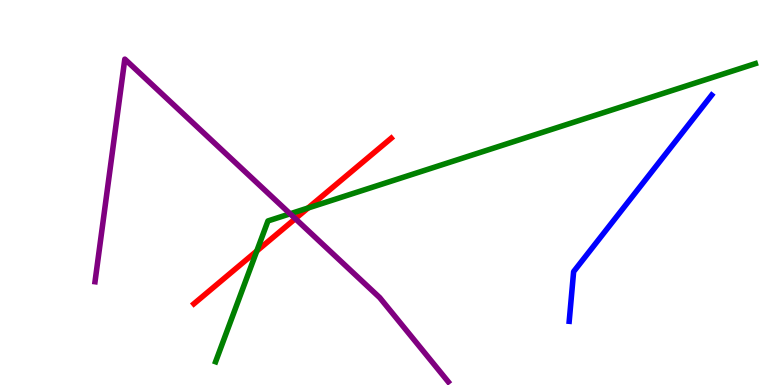[{'lines': ['blue', 'red'], 'intersections': []}, {'lines': ['green', 'red'], 'intersections': [{'x': 3.31, 'y': 3.48}, {'x': 3.97, 'y': 4.6}]}, {'lines': ['purple', 'red'], 'intersections': [{'x': 3.81, 'y': 4.32}]}, {'lines': ['blue', 'green'], 'intersections': []}, {'lines': ['blue', 'purple'], 'intersections': []}, {'lines': ['green', 'purple'], 'intersections': [{'x': 3.74, 'y': 4.45}]}]